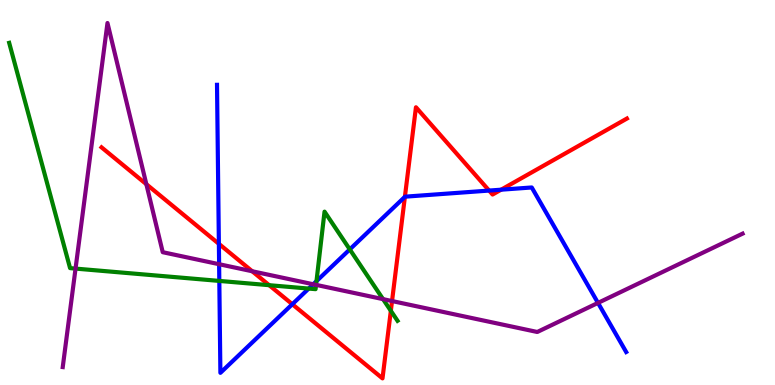[{'lines': ['blue', 'red'], 'intersections': [{'x': 2.82, 'y': 3.67}, {'x': 3.77, 'y': 2.1}, {'x': 5.22, 'y': 4.89}, {'x': 6.31, 'y': 5.05}, {'x': 6.47, 'y': 5.07}]}, {'lines': ['green', 'red'], 'intersections': [{'x': 3.47, 'y': 2.59}, {'x': 5.04, 'y': 1.93}]}, {'lines': ['purple', 'red'], 'intersections': [{'x': 1.89, 'y': 5.22}, {'x': 3.25, 'y': 2.95}, {'x': 5.06, 'y': 2.18}]}, {'lines': ['blue', 'green'], 'intersections': [{'x': 2.83, 'y': 2.7}, {'x': 3.98, 'y': 2.5}, {'x': 4.08, 'y': 2.7}, {'x': 4.51, 'y': 3.52}]}, {'lines': ['blue', 'purple'], 'intersections': [{'x': 2.83, 'y': 3.14}, {'x': 4.04, 'y': 2.62}, {'x': 7.72, 'y': 2.13}]}, {'lines': ['green', 'purple'], 'intersections': [{'x': 0.975, 'y': 3.02}, {'x': 4.08, 'y': 2.6}, {'x': 4.94, 'y': 2.23}]}]